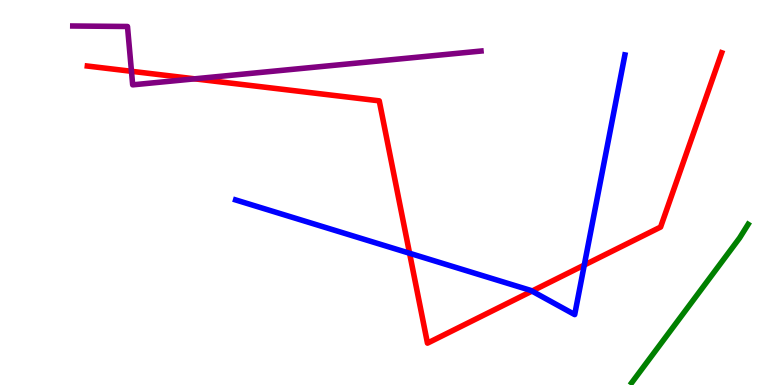[{'lines': ['blue', 'red'], 'intersections': [{'x': 5.28, 'y': 3.42}, {'x': 6.86, 'y': 2.44}, {'x': 7.54, 'y': 3.12}]}, {'lines': ['green', 'red'], 'intersections': []}, {'lines': ['purple', 'red'], 'intersections': [{'x': 1.7, 'y': 8.15}, {'x': 2.51, 'y': 7.95}]}, {'lines': ['blue', 'green'], 'intersections': []}, {'lines': ['blue', 'purple'], 'intersections': []}, {'lines': ['green', 'purple'], 'intersections': []}]